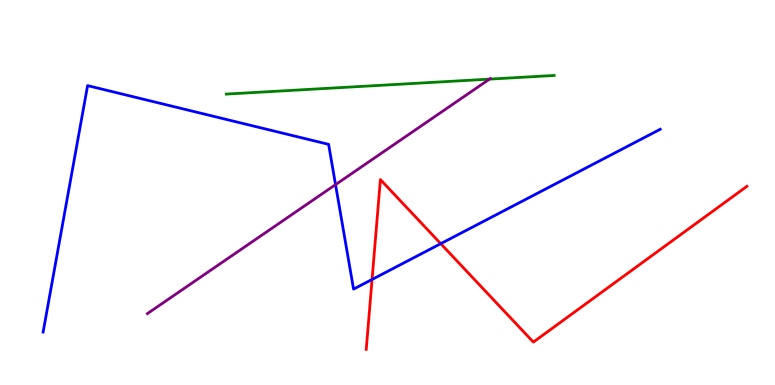[{'lines': ['blue', 'red'], 'intersections': [{'x': 4.8, 'y': 2.74}, {'x': 5.69, 'y': 3.67}]}, {'lines': ['green', 'red'], 'intersections': []}, {'lines': ['purple', 'red'], 'intersections': []}, {'lines': ['blue', 'green'], 'intersections': []}, {'lines': ['blue', 'purple'], 'intersections': [{'x': 4.33, 'y': 5.2}]}, {'lines': ['green', 'purple'], 'intersections': [{'x': 6.32, 'y': 7.94}]}]